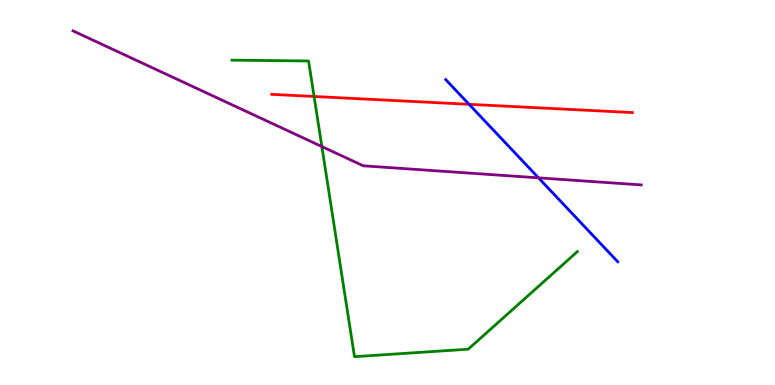[{'lines': ['blue', 'red'], 'intersections': [{'x': 6.05, 'y': 7.29}]}, {'lines': ['green', 'red'], 'intersections': [{'x': 4.05, 'y': 7.49}]}, {'lines': ['purple', 'red'], 'intersections': []}, {'lines': ['blue', 'green'], 'intersections': []}, {'lines': ['blue', 'purple'], 'intersections': [{'x': 6.95, 'y': 5.38}]}, {'lines': ['green', 'purple'], 'intersections': [{'x': 4.15, 'y': 6.19}]}]